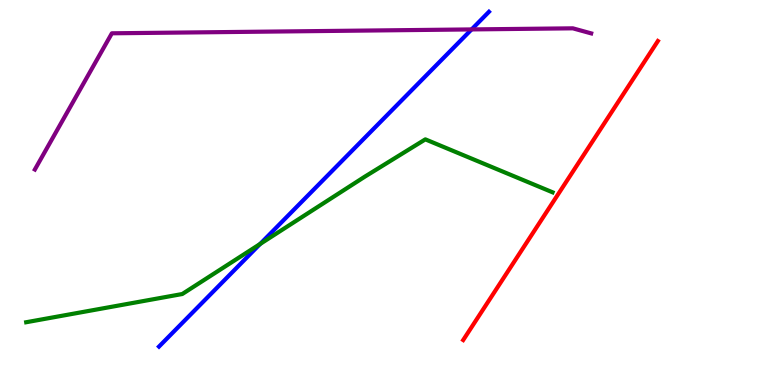[{'lines': ['blue', 'red'], 'intersections': []}, {'lines': ['green', 'red'], 'intersections': []}, {'lines': ['purple', 'red'], 'intersections': []}, {'lines': ['blue', 'green'], 'intersections': [{'x': 3.36, 'y': 3.66}]}, {'lines': ['blue', 'purple'], 'intersections': [{'x': 6.09, 'y': 9.24}]}, {'lines': ['green', 'purple'], 'intersections': []}]